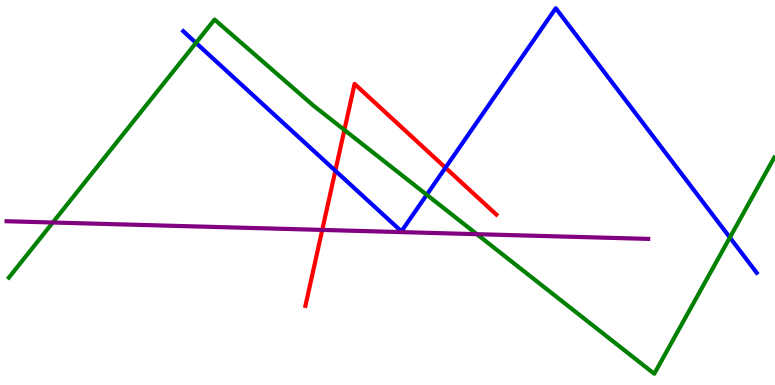[{'lines': ['blue', 'red'], 'intersections': [{'x': 4.33, 'y': 5.57}, {'x': 5.75, 'y': 5.64}]}, {'lines': ['green', 'red'], 'intersections': [{'x': 4.44, 'y': 6.62}]}, {'lines': ['purple', 'red'], 'intersections': [{'x': 4.16, 'y': 4.03}]}, {'lines': ['blue', 'green'], 'intersections': [{'x': 2.53, 'y': 8.89}, {'x': 5.51, 'y': 4.94}, {'x': 9.42, 'y': 3.83}]}, {'lines': ['blue', 'purple'], 'intersections': []}, {'lines': ['green', 'purple'], 'intersections': [{'x': 0.681, 'y': 4.22}, {'x': 6.15, 'y': 3.92}]}]